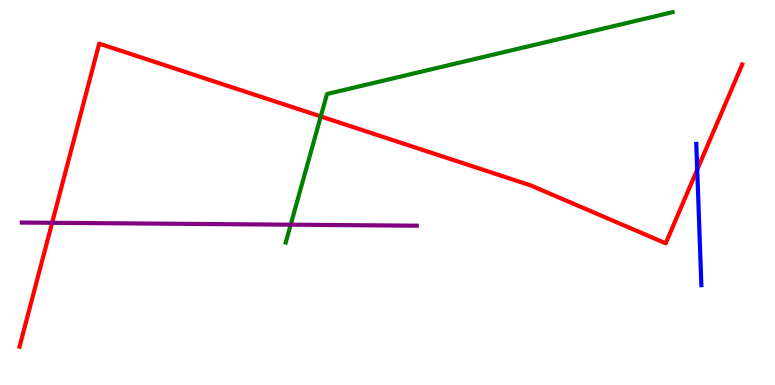[{'lines': ['blue', 'red'], 'intersections': [{'x': 9.0, 'y': 5.59}]}, {'lines': ['green', 'red'], 'intersections': [{'x': 4.14, 'y': 6.98}]}, {'lines': ['purple', 'red'], 'intersections': [{'x': 0.672, 'y': 4.21}]}, {'lines': ['blue', 'green'], 'intersections': []}, {'lines': ['blue', 'purple'], 'intersections': []}, {'lines': ['green', 'purple'], 'intersections': [{'x': 3.75, 'y': 4.16}]}]